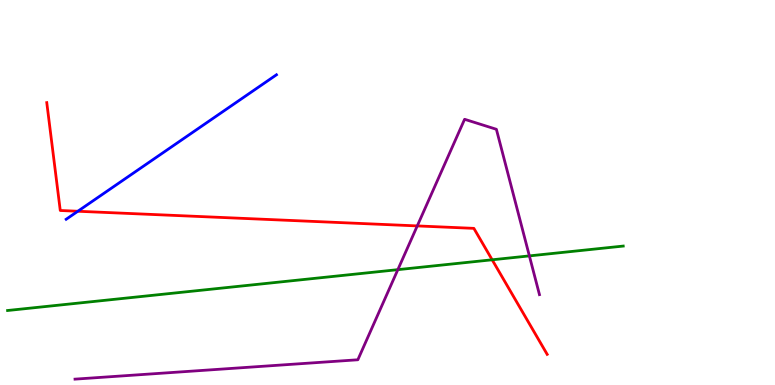[{'lines': ['blue', 'red'], 'intersections': [{'x': 1.0, 'y': 4.51}]}, {'lines': ['green', 'red'], 'intersections': [{'x': 6.35, 'y': 3.25}]}, {'lines': ['purple', 'red'], 'intersections': [{'x': 5.38, 'y': 4.13}]}, {'lines': ['blue', 'green'], 'intersections': []}, {'lines': ['blue', 'purple'], 'intersections': []}, {'lines': ['green', 'purple'], 'intersections': [{'x': 5.13, 'y': 3.0}, {'x': 6.83, 'y': 3.35}]}]